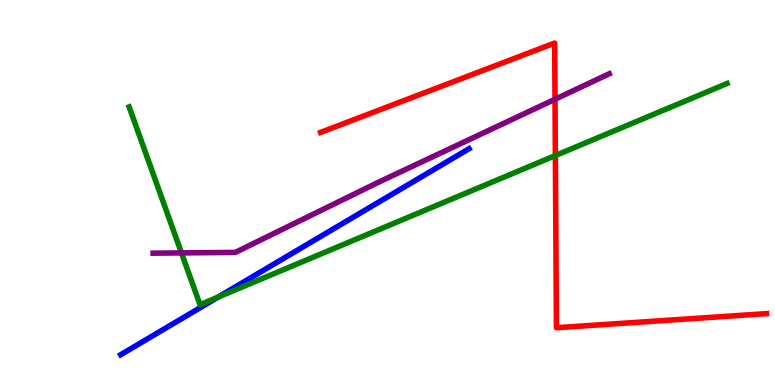[{'lines': ['blue', 'red'], 'intersections': []}, {'lines': ['green', 'red'], 'intersections': [{'x': 7.17, 'y': 5.96}]}, {'lines': ['purple', 'red'], 'intersections': [{'x': 7.16, 'y': 7.42}]}, {'lines': ['blue', 'green'], 'intersections': [{'x': 2.81, 'y': 2.28}]}, {'lines': ['blue', 'purple'], 'intersections': []}, {'lines': ['green', 'purple'], 'intersections': [{'x': 2.34, 'y': 3.43}]}]